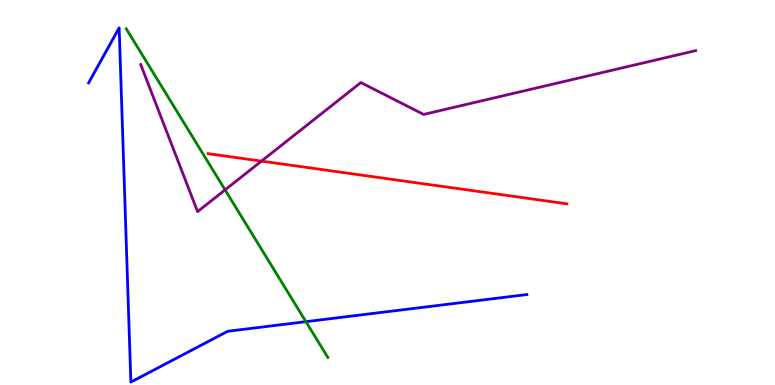[{'lines': ['blue', 'red'], 'intersections': []}, {'lines': ['green', 'red'], 'intersections': []}, {'lines': ['purple', 'red'], 'intersections': [{'x': 3.37, 'y': 5.82}]}, {'lines': ['blue', 'green'], 'intersections': [{'x': 3.95, 'y': 1.64}]}, {'lines': ['blue', 'purple'], 'intersections': []}, {'lines': ['green', 'purple'], 'intersections': [{'x': 2.9, 'y': 5.07}]}]